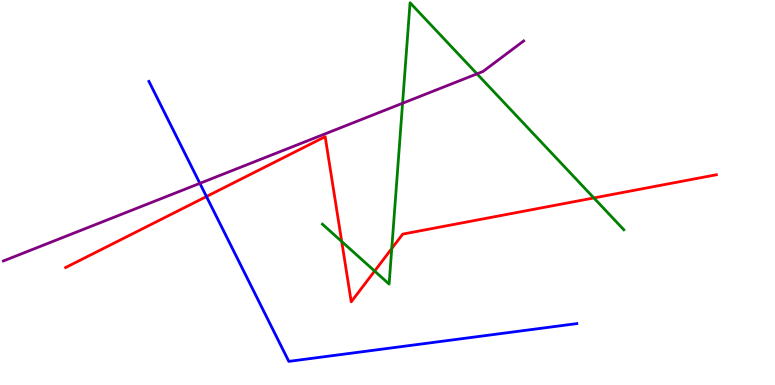[{'lines': ['blue', 'red'], 'intersections': [{'x': 2.66, 'y': 4.9}]}, {'lines': ['green', 'red'], 'intersections': [{'x': 4.41, 'y': 3.73}, {'x': 4.83, 'y': 2.96}, {'x': 5.05, 'y': 3.54}, {'x': 7.66, 'y': 4.86}]}, {'lines': ['purple', 'red'], 'intersections': []}, {'lines': ['blue', 'green'], 'intersections': []}, {'lines': ['blue', 'purple'], 'intersections': [{'x': 2.58, 'y': 5.24}]}, {'lines': ['green', 'purple'], 'intersections': [{'x': 5.19, 'y': 7.32}, {'x': 6.15, 'y': 8.08}]}]